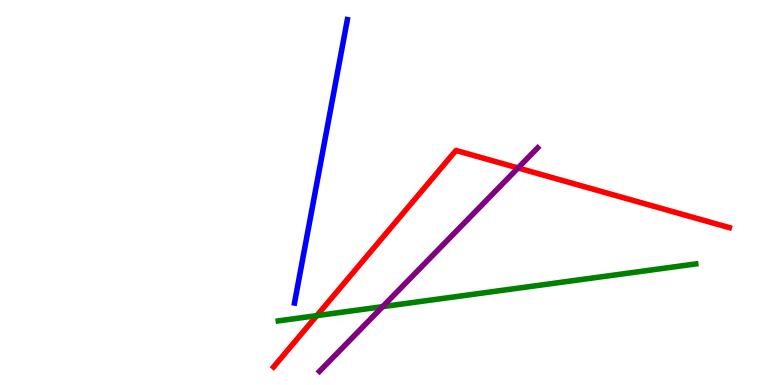[{'lines': ['blue', 'red'], 'intersections': []}, {'lines': ['green', 'red'], 'intersections': [{'x': 4.09, 'y': 1.8}]}, {'lines': ['purple', 'red'], 'intersections': [{'x': 6.68, 'y': 5.64}]}, {'lines': ['blue', 'green'], 'intersections': []}, {'lines': ['blue', 'purple'], 'intersections': []}, {'lines': ['green', 'purple'], 'intersections': [{'x': 4.94, 'y': 2.03}]}]